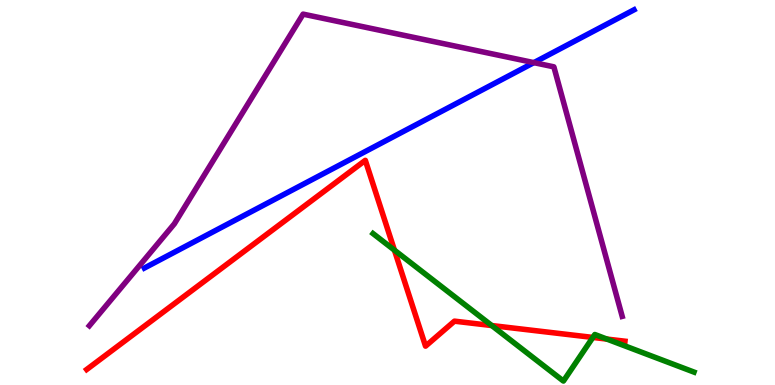[{'lines': ['blue', 'red'], 'intersections': []}, {'lines': ['green', 'red'], 'intersections': [{'x': 5.09, 'y': 3.5}, {'x': 6.35, 'y': 1.54}, {'x': 7.65, 'y': 1.24}, {'x': 7.83, 'y': 1.19}]}, {'lines': ['purple', 'red'], 'intersections': []}, {'lines': ['blue', 'green'], 'intersections': []}, {'lines': ['blue', 'purple'], 'intersections': [{'x': 6.89, 'y': 8.37}]}, {'lines': ['green', 'purple'], 'intersections': []}]